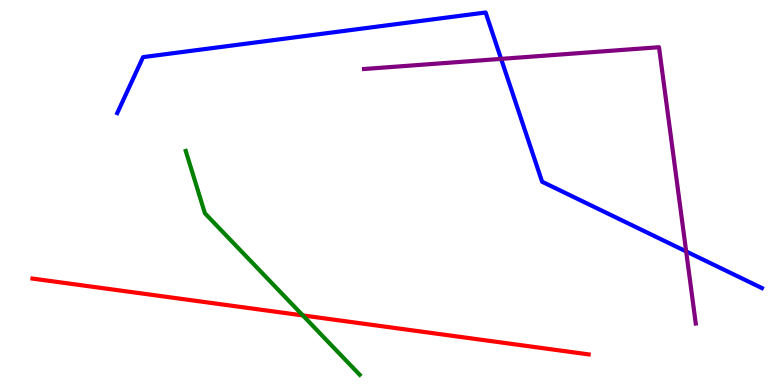[{'lines': ['blue', 'red'], 'intersections': []}, {'lines': ['green', 'red'], 'intersections': [{'x': 3.91, 'y': 1.81}]}, {'lines': ['purple', 'red'], 'intersections': []}, {'lines': ['blue', 'green'], 'intersections': []}, {'lines': ['blue', 'purple'], 'intersections': [{'x': 6.47, 'y': 8.47}, {'x': 8.85, 'y': 3.47}]}, {'lines': ['green', 'purple'], 'intersections': []}]